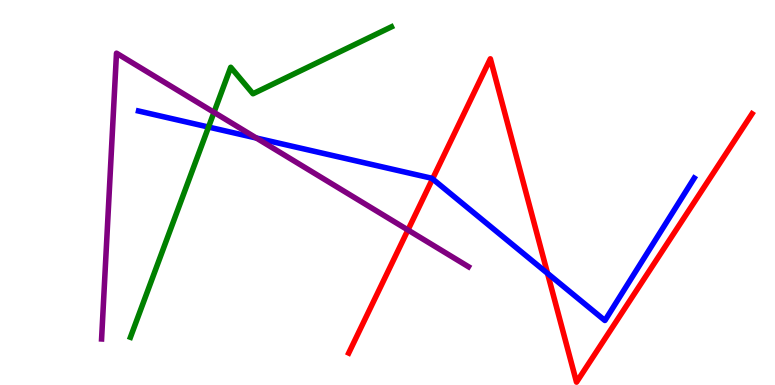[{'lines': ['blue', 'red'], 'intersections': [{'x': 5.58, 'y': 5.35}, {'x': 7.06, 'y': 2.9}]}, {'lines': ['green', 'red'], 'intersections': []}, {'lines': ['purple', 'red'], 'intersections': [{'x': 5.26, 'y': 4.03}]}, {'lines': ['blue', 'green'], 'intersections': [{'x': 2.69, 'y': 6.7}]}, {'lines': ['blue', 'purple'], 'intersections': [{'x': 3.31, 'y': 6.41}]}, {'lines': ['green', 'purple'], 'intersections': [{'x': 2.76, 'y': 7.08}]}]